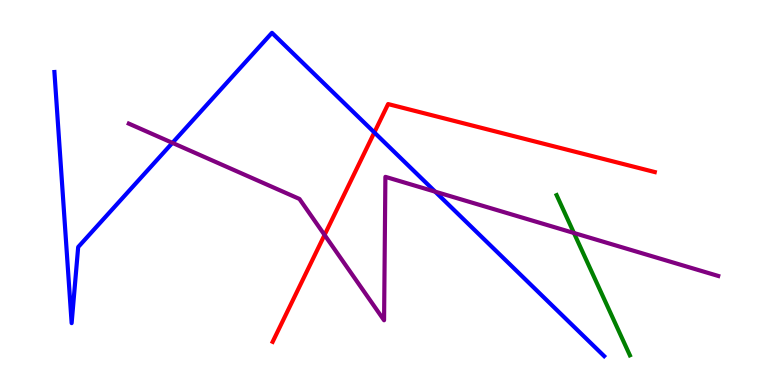[{'lines': ['blue', 'red'], 'intersections': [{'x': 4.83, 'y': 6.56}]}, {'lines': ['green', 'red'], 'intersections': []}, {'lines': ['purple', 'red'], 'intersections': [{'x': 4.19, 'y': 3.9}]}, {'lines': ['blue', 'green'], 'intersections': []}, {'lines': ['blue', 'purple'], 'intersections': [{'x': 2.22, 'y': 6.29}, {'x': 5.62, 'y': 5.02}]}, {'lines': ['green', 'purple'], 'intersections': [{'x': 7.41, 'y': 3.95}]}]